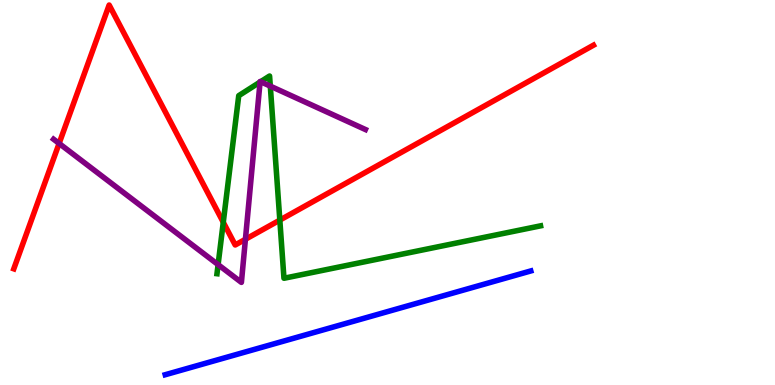[{'lines': ['blue', 'red'], 'intersections': []}, {'lines': ['green', 'red'], 'intersections': [{'x': 2.88, 'y': 4.23}, {'x': 3.61, 'y': 4.28}]}, {'lines': ['purple', 'red'], 'intersections': [{'x': 0.763, 'y': 6.27}, {'x': 3.17, 'y': 3.78}]}, {'lines': ['blue', 'green'], 'intersections': []}, {'lines': ['blue', 'purple'], 'intersections': []}, {'lines': ['green', 'purple'], 'intersections': [{'x': 2.81, 'y': 3.13}, {'x': 3.36, 'y': 7.87}, {'x': 3.36, 'y': 7.88}, {'x': 3.49, 'y': 7.76}]}]